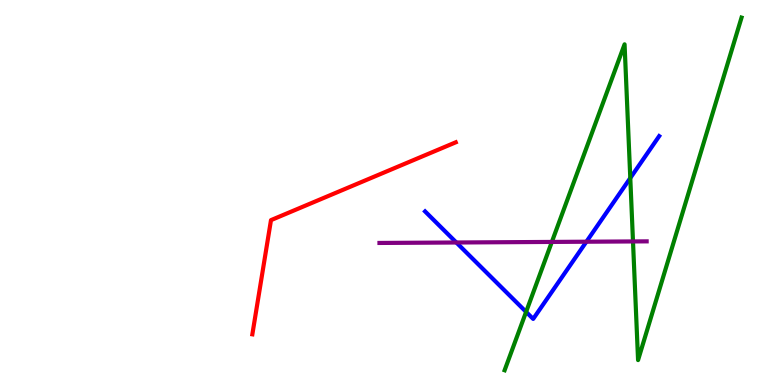[{'lines': ['blue', 'red'], 'intersections': []}, {'lines': ['green', 'red'], 'intersections': []}, {'lines': ['purple', 'red'], 'intersections': []}, {'lines': ['blue', 'green'], 'intersections': [{'x': 6.79, 'y': 1.9}, {'x': 8.13, 'y': 5.38}]}, {'lines': ['blue', 'purple'], 'intersections': [{'x': 5.89, 'y': 3.7}, {'x': 7.57, 'y': 3.72}]}, {'lines': ['green', 'purple'], 'intersections': [{'x': 7.12, 'y': 3.72}, {'x': 8.17, 'y': 3.73}]}]